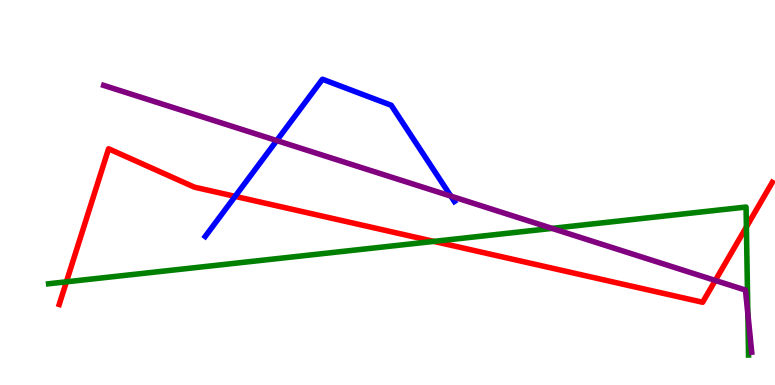[{'lines': ['blue', 'red'], 'intersections': [{'x': 3.03, 'y': 4.9}]}, {'lines': ['green', 'red'], 'intersections': [{'x': 0.857, 'y': 2.68}, {'x': 5.6, 'y': 3.73}, {'x': 9.63, 'y': 4.11}]}, {'lines': ['purple', 'red'], 'intersections': [{'x': 9.23, 'y': 2.72}]}, {'lines': ['blue', 'green'], 'intersections': []}, {'lines': ['blue', 'purple'], 'intersections': [{'x': 3.57, 'y': 6.35}, {'x': 5.82, 'y': 4.91}]}, {'lines': ['green', 'purple'], 'intersections': [{'x': 7.12, 'y': 4.07}, {'x': 9.65, 'y': 1.85}]}]